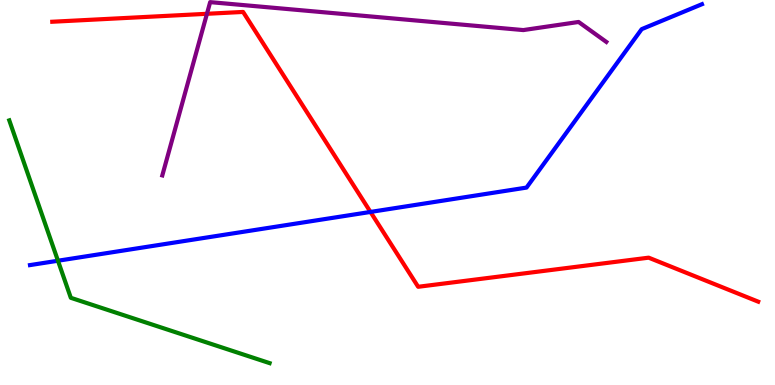[{'lines': ['blue', 'red'], 'intersections': [{'x': 4.78, 'y': 4.49}]}, {'lines': ['green', 'red'], 'intersections': []}, {'lines': ['purple', 'red'], 'intersections': [{'x': 2.67, 'y': 9.64}]}, {'lines': ['blue', 'green'], 'intersections': [{'x': 0.748, 'y': 3.23}]}, {'lines': ['blue', 'purple'], 'intersections': []}, {'lines': ['green', 'purple'], 'intersections': []}]